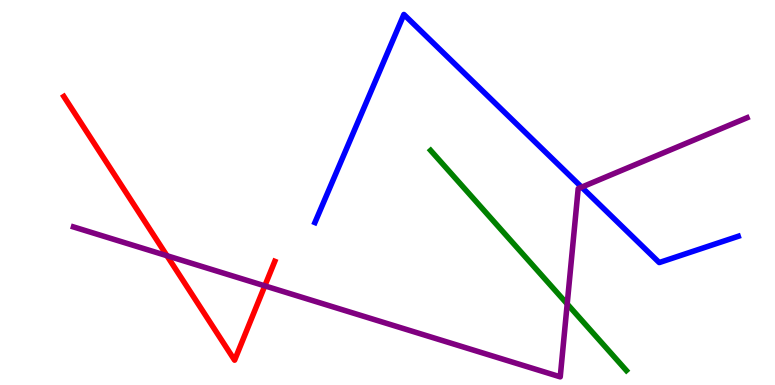[{'lines': ['blue', 'red'], 'intersections': []}, {'lines': ['green', 'red'], 'intersections': []}, {'lines': ['purple', 'red'], 'intersections': [{'x': 2.15, 'y': 3.36}, {'x': 3.42, 'y': 2.58}]}, {'lines': ['blue', 'green'], 'intersections': []}, {'lines': ['blue', 'purple'], 'intersections': [{'x': 7.5, 'y': 5.14}]}, {'lines': ['green', 'purple'], 'intersections': [{'x': 7.32, 'y': 2.1}]}]